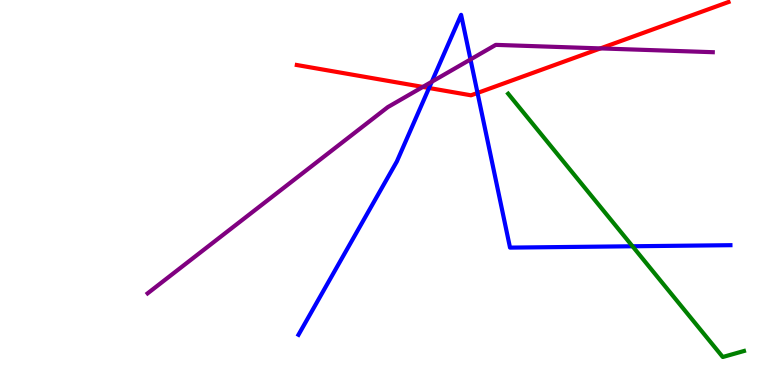[{'lines': ['blue', 'red'], 'intersections': [{'x': 5.54, 'y': 7.71}, {'x': 6.16, 'y': 7.59}]}, {'lines': ['green', 'red'], 'intersections': []}, {'lines': ['purple', 'red'], 'intersections': [{'x': 5.46, 'y': 7.74}, {'x': 7.75, 'y': 8.74}]}, {'lines': ['blue', 'green'], 'intersections': [{'x': 8.16, 'y': 3.6}]}, {'lines': ['blue', 'purple'], 'intersections': [{'x': 5.57, 'y': 7.88}, {'x': 6.07, 'y': 8.46}]}, {'lines': ['green', 'purple'], 'intersections': []}]